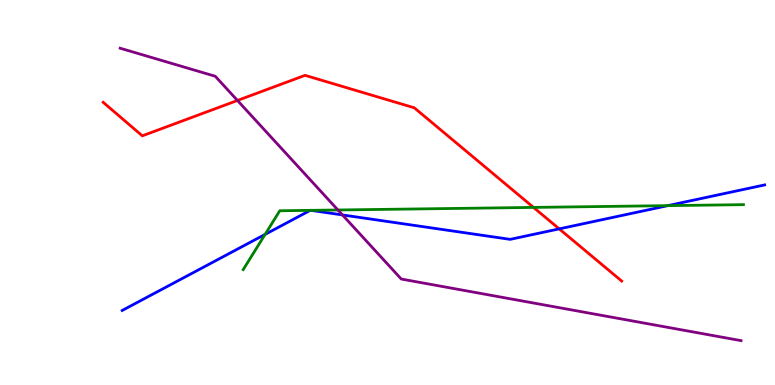[{'lines': ['blue', 'red'], 'intersections': [{'x': 7.22, 'y': 4.06}]}, {'lines': ['green', 'red'], 'intersections': [{'x': 6.88, 'y': 4.61}]}, {'lines': ['purple', 'red'], 'intersections': [{'x': 3.06, 'y': 7.39}]}, {'lines': ['blue', 'green'], 'intersections': [{'x': 3.42, 'y': 3.91}, {'x': 4.0, 'y': 4.54}, {'x': 4.01, 'y': 4.54}, {'x': 8.62, 'y': 4.66}]}, {'lines': ['blue', 'purple'], 'intersections': [{'x': 4.42, 'y': 4.42}]}, {'lines': ['green', 'purple'], 'intersections': [{'x': 4.36, 'y': 4.55}]}]